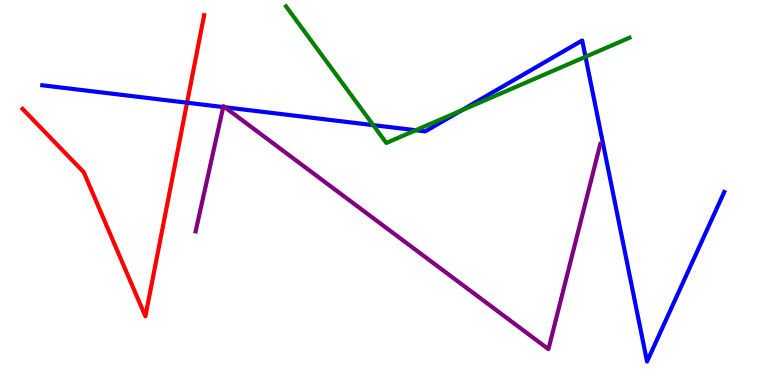[{'lines': ['blue', 'red'], 'intersections': [{'x': 2.41, 'y': 7.33}]}, {'lines': ['green', 'red'], 'intersections': []}, {'lines': ['purple', 'red'], 'intersections': []}, {'lines': ['blue', 'green'], 'intersections': [{'x': 4.82, 'y': 6.75}, {'x': 5.36, 'y': 6.62}, {'x': 5.95, 'y': 7.13}, {'x': 7.55, 'y': 8.53}]}, {'lines': ['blue', 'purple'], 'intersections': [{'x': 2.88, 'y': 7.22}, {'x': 2.9, 'y': 7.21}]}, {'lines': ['green', 'purple'], 'intersections': []}]